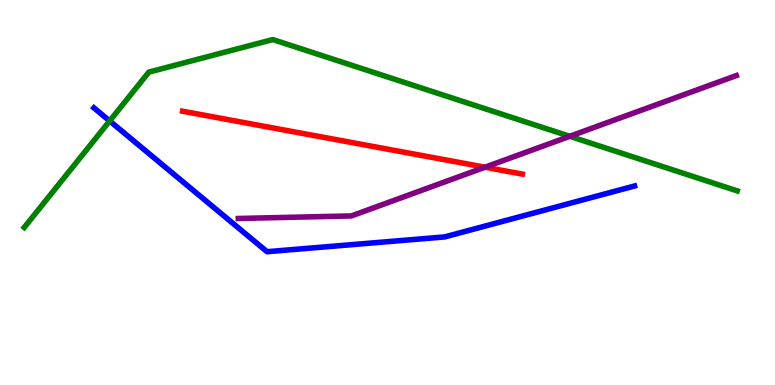[{'lines': ['blue', 'red'], 'intersections': []}, {'lines': ['green', 'red'], 'intersections': []}, {'lines': ['purple', 'red'], 'intersections': [{'x': 6.26, 'y': 5.66}]}, {'lines': ['blue', 'green'], 'intersections': [{'x': 1.42, 'y': 6.86}]}, {'lines': ['blue', 'purple'], 'intersections': []}, {'lines': ['green', 'purple'], 'intersections': [{'x': 7.35, 'y': 6.46}]}]